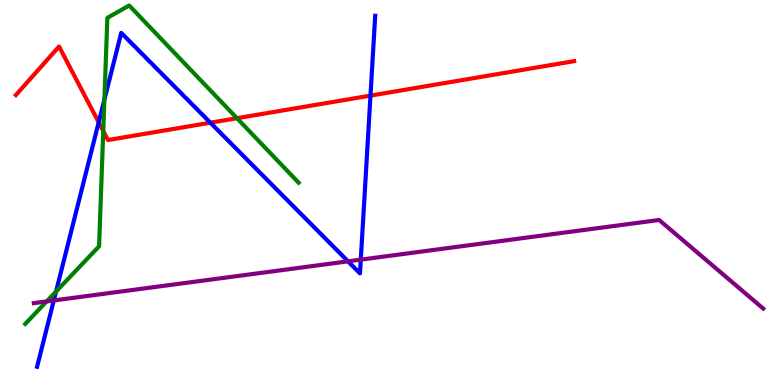[{'lines': ['blue', 'red'], 'intersections': [{'x': 1.27, 'y': 6.82}, {'x': 2.71, 'y': 6.81}, {'x': 4.78, 'y': 7.52}]}, {'lines': ['green', 'red'], 'intersections': [{'x': 1.33, 'y': 6.6}, {'x': 3.06, 'y': 6.93}]}, {'lines': ['purple', 'red'], 'intersections': []}, {'lines': ['blue', 'green'], 'intersections': [{'x': 0.723, 'y': 2.43}, {'x': 1.35, 'y': 7.41}]}, {'lines': ['blue', 'purple'], 'intersections': [{'x': 0.694, 'y': 2.2}, {'x': 4.49, 'y': 3.21}, {'x': 4.66, 'y': 3.26}]}, {'lines': ['green', 'purple'], 'intersections': [{'x': 0.602, 'y': 2.17}]}]